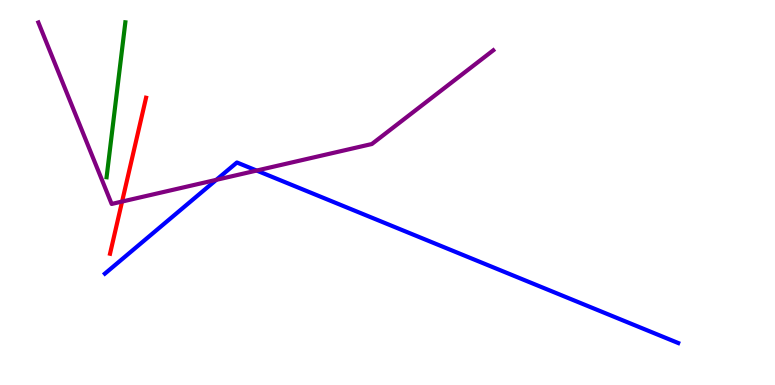[{'lines': ['blue', 'red'], 'intersections': []}, {'lines': ['green', 'red'], 'intersections': []}, {'lines': ['purple', 'red'], 'intersections': [{'x': 1.58, 'y': 4.77}]}, {'lines': ['blue', 'green'], 'intersections': []}, {'lines': ['blue', 'purple'], 'intersections': [{'x': 2.79, 'y': 5.33}, {'x': 3.31, 'y': 5.57}]}, {'lines': ['green', 'purple'], 'intersections': []}]